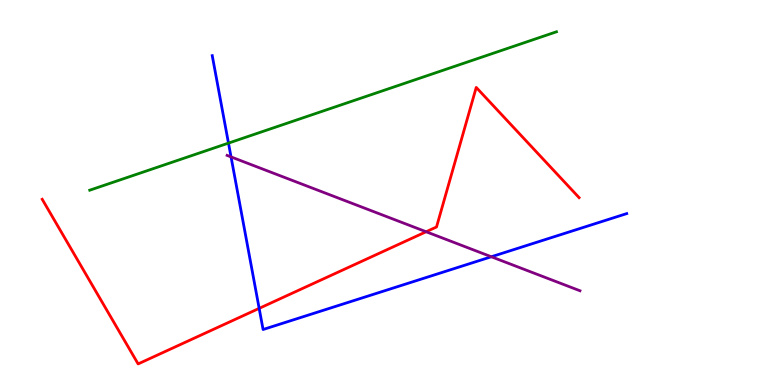[{'lines': ['blue', 'red'], 'intersections': [{'x': 3.34, 'y': 1.99}]}, {'lines': ['green', 'red'], 'intersections': []}, {'lines': ['purple', 'red'], 'intersections': [{'x': 5.5, 'y': 3.98}]}, {'lines': ['blue', 'green'], 'intersections': [{'x': 2.95, 'y': 6.28}]}, {'lines': ['blue', 'purple'], 'intersections': [{'x': 2.98, 'y': 5.92}, {'x': 6.34, 'y': 3.33}]}, {'lines': ['green', 'purple'], 'intersections': []}]